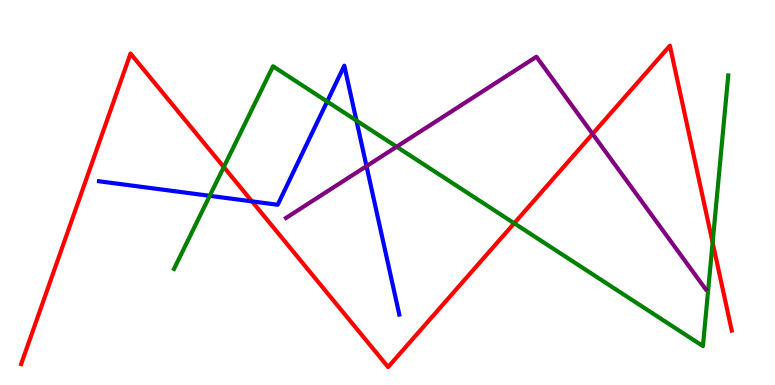[{'lines': ['blue', 'red'], 'intersections': [{'x': 3.25, 'y': 4.77}]}, {'lines': ['green', 'red'], 'intersections': [{'x': 2.89, 'y': 5.66}, {'x': 6.63, 'y': 4.2}, {'x': 9.2, 'y': 3.7}]}, {'lines': ['purple', 'red'], 'intersections': [{'x': 7.65, 'y': 6.52}]}, {'lines': ['blue', 'green'], 'intersections': [{'x': 2.71, 'y': 4.91}, {'x': 4.22, 'y': 7.36}, {'x': 4.6, 'y': 6.87}]}, {'lines': ['blue', 'purple'], 'intersections': [{'x': 4.73, 'y': 5.68}]}, {'lines': ['green', 'purple'], 'intersections': [{'x': 5.12, 'y': 6.19}]}]